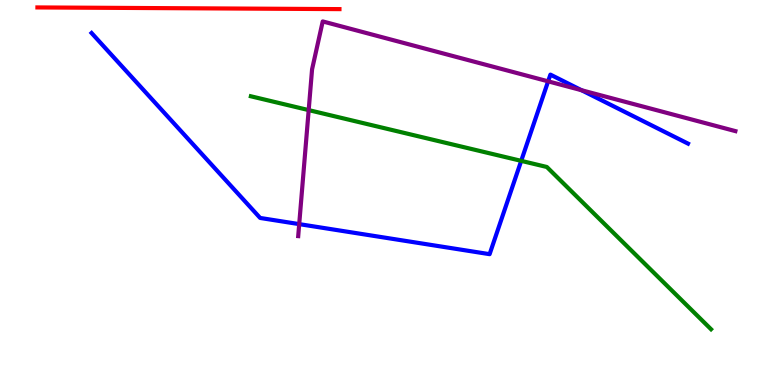[{'lines': ['blue', 'red'], 'intersections': []}, {'lines': ['green', 'red'], 'intersections': []}, {'lines': ['purple', 'red'], 'intersections': []}, {'lines': ['blue', 'green'], 'intersections': [{'x': 6.73, 'y': 5.82}]}, {'lines': ['blue', 'purple'], 'intersections': [{'x': 3.86, 'y': 4.18}, {'x': 7.07, 'y': 7.89}, {'x': 7.5, 'y': 7.66}]}, {'lines': ['green', 'purple'], 'intersections': [{'x': 3.98, 'y': 7.14}]}]